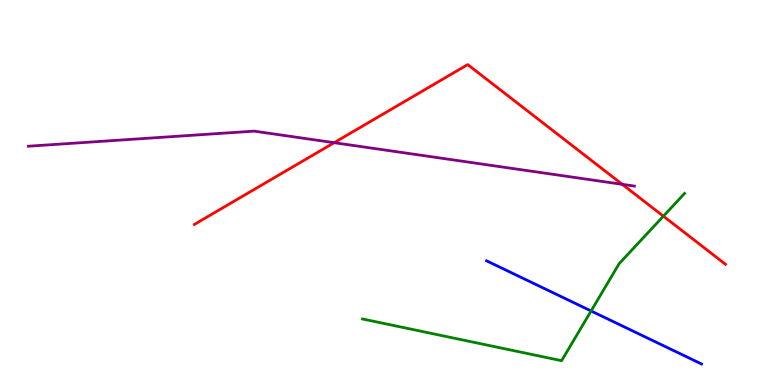[{'lines': ['blue', 'red'], 'intersections': []}, {'lines': ['green', 'red'], 'intersections': [{'x': 8.56, 'y': 4.39}]}, {'lines': ['purple', 'red'], 'intersections': [{'x': 4.31, 'y': 6.29}, {'x': 8.03, 'y': 5.21}]}, {'lines': ['blue', 'green'], 'intersections': [{'x': 7.63, 'y': 1.92}]}, {'lines': ['blue', 'purple'], 'intersections': []}, {'lines': ['green', 'purple'], 'intersections': []}]